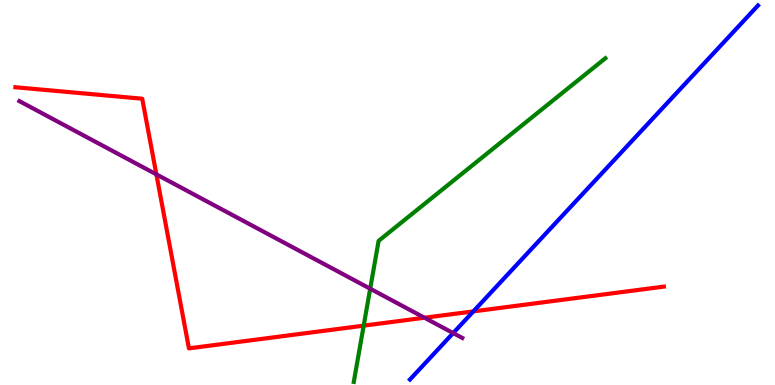[{'lines': ['blue', 'red'], 'intersections': [{'x': 6.11, 'y': 1.91}]}, {'lines': ['green', 'red'], 'intersections': [{'x': 4.69, 'y': 1.54}]}, {'lines': ['purple', 'red'], 'intersections': [{'x': 2.02, 'y': 5.47}, {'x': 5.48, 'y': 1.75}]}, {'lines': ['blue', 'green'], 'intersections': []}, {'lines': ['blue', 'purple'], 'intersections': [{'x': 5.85, 'y': 1.35}]}, {'lines': ['green', 'purple'], 'intersections': [{'x': 4.78, 'y': 2.5}]}]